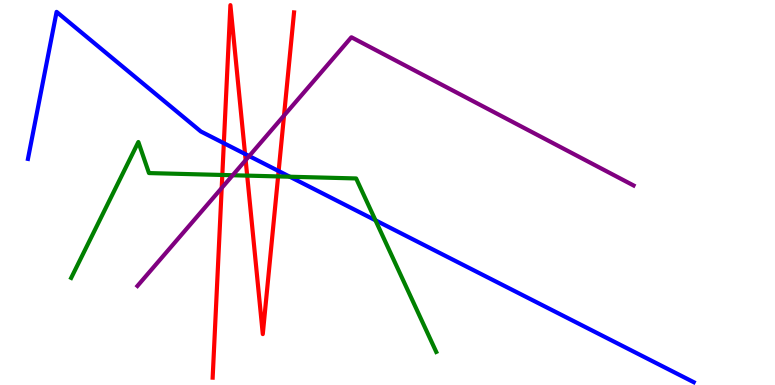[{'lines': ['blue', 'red'], 'intersections': [{'x': 2.89, 'y': 6.28}, {'x': 3.16, 'y': 6.0}, {'x': 3.6, 'y': 5.56}]}, {'lines': ['green', 'red'], 'intersections': [{'x': 2.87, 'y': 5.46}, {'x': 3.19, 'y': 5.44}, {'x': 3.59, 'y': 5.42}]}, {'lines': ['purple', 'red'], 'intersections': [{'x': 2.86, 'y': 5.12}, {'x': 3.17, 'y': 5.84}, {'x': 3.66, 'y': 7.0}]}, {'lines': ['blue', 'green'], 'intersections': [{'x': 3.74, 'y': 5.41}, {'x': 4.84, 'y': 4.28}]}, {'lines': ['blue', 'purple'], 'intersections': [{'x': 3.22, 'y': 5.95}]}, {'lines': ['green', 'purple'], 'intersections': [{'x': 3.0, 'y': 5.45}]}]